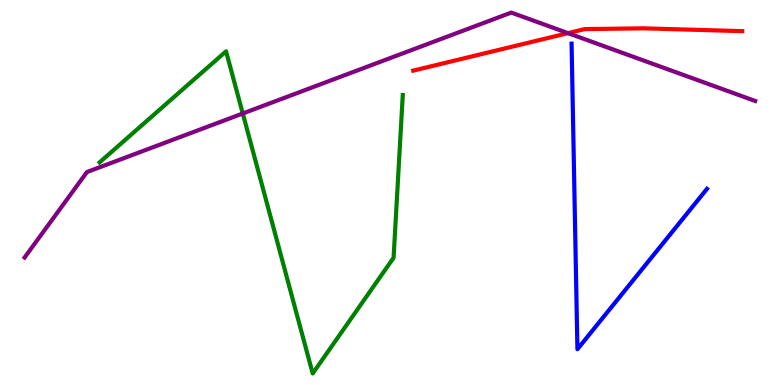[{'lines': ['blue', 'red'], 'intersections': []}, {'lines': ['green', 'red'], 'intersections': []}, {'lines': ['purple', 'red'], 'intersections': [{'x': 7.33, 'y': 9.14}]}, {'lines': ['blue', 'green'], 'intersections': []}, {'lines': ['blue', 'purple'], 'intersections': []}, {'lines': ['green', 'purple'], 'intersections': [{'x': 3.13, 'y': 7.05}]}]